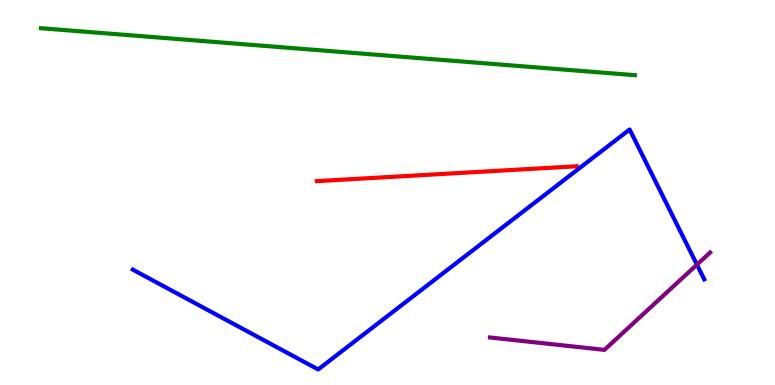[{'lines': ['blue', 'red'], 'intersections': []}, {'lines': ['green', 'red'], 'intersections': []}, {'lines': ['purple', 'red'], 'intersections': []}, {'lines': ['blue', 'green'], 'intersections': []}, {'lines': ['blue', 'purple'], 'intersections': [{'x': 8.99, 'y': 3.13}]}, {'lines': ['green', 'purple'], 'intersections': []}]